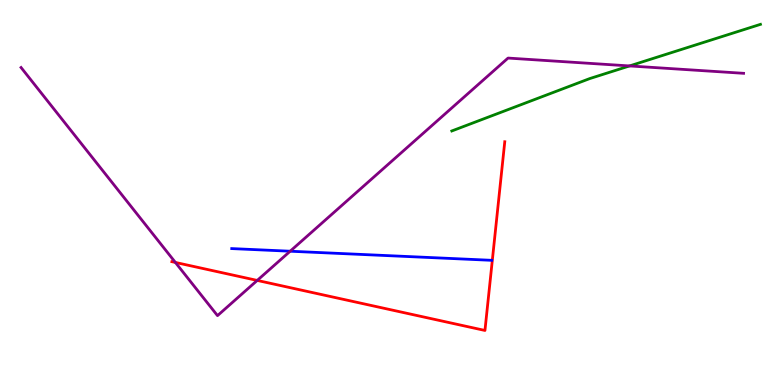[{'lines': ['blue', 'red'], 'intersections': []}, {'lines': ['green', 'red'], 'intersections': []}, {'lines': ['purple', 'red'], 'intersections': [{'x': 2.26, 'y': 3.18}, {'x': 3.32, 'y': 2.72}]}, {'lines': ['blue', 'green'], 'intersections': []}, {'lines': ['blue', 'purple'], 'intersections': [{'x': 3.74, 'y': 3.47}]}, {'lines': ['green', 'purple'], 'intersections': [{'x': 8.12, 'y': 8.29}]}]